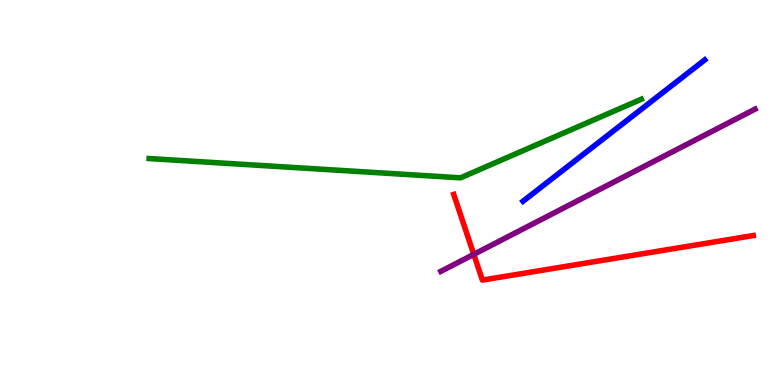[{'lines': ['blue', 'red'], 'intersections': []}, {'lines': ['green', 'red'], 'intersections': []}, {'lines': ['purple', 'red'], 'intersections': [{'x': 6.11, 'y': 3.39}]}, {'lines': ['blue', 'green'], 'intersections': []}, {'lines': ['blue', 'purple'], 'intersections': []}, {'lines': ['green', 'purple'], 'intersections': []}]